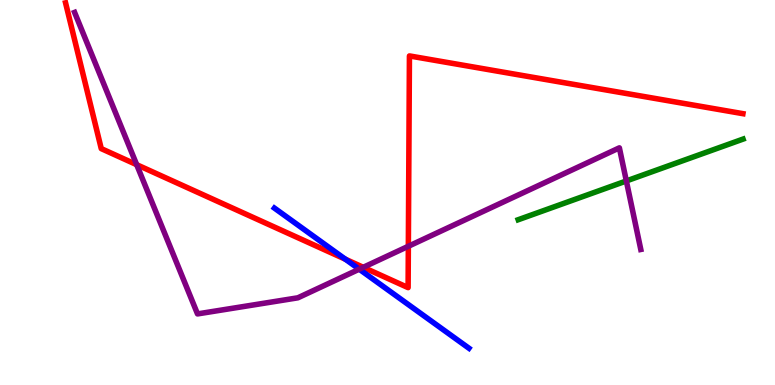[{'lines': ['blue', 'red'], 'intersections': [{'x': 4.46, 'y': 3.27}]}, {'lines': ['green', 'red'], 'intersections': []}, {'lines': ['purple', 'red'], 'intersections': [{'x': 1.76, 'y': 5.72}, {'x': 4.69, 'y': 3.06}, {'x': 5.27, 'y': 3.6}]}, {'lines': ['blue', 'green'], 'intersections': []}, {'lines': ['blue', 'purple'], 'intersections': [{'x': 4.64, 'y': 3.01}]}, {'lines': ['green', 'purple'], 'intersections': [{'x': 8.08, 'y': 5.3}]}]